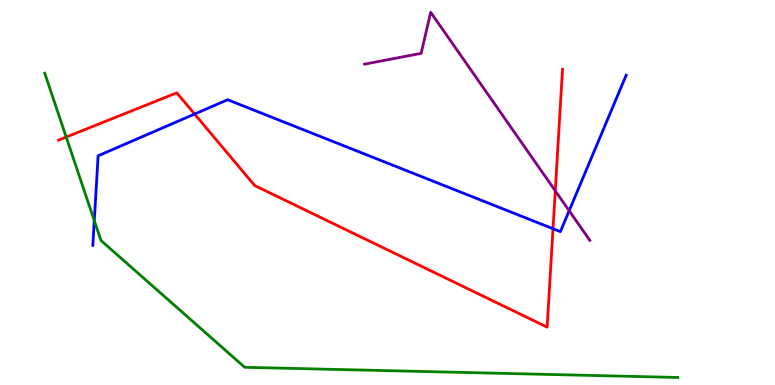[{'lines': ['blue', 'red'], 'intersections': [{'x': 2.51, 'y': 7.04}, {'x': 7.14, 'y': 4.06}]}, {'lines': ['green', 'red'], 'intersections': [{'x': 0.854, 'y': 6.44}]}, {'lines': ['purple', 'red'], 'intersections': [{'x': 7.16, 'y': 5.04}]}, {'lines': ['blue', 'green'], 'intersections': [{'x': 1.22, 'y': 4.27}]}, {'lines': ['blue', 'purple'], 'intersections': [{'x': 7.34, 'y': 4.53}]}, {'lines': ['green', 'purple'], 'intersections': []}]